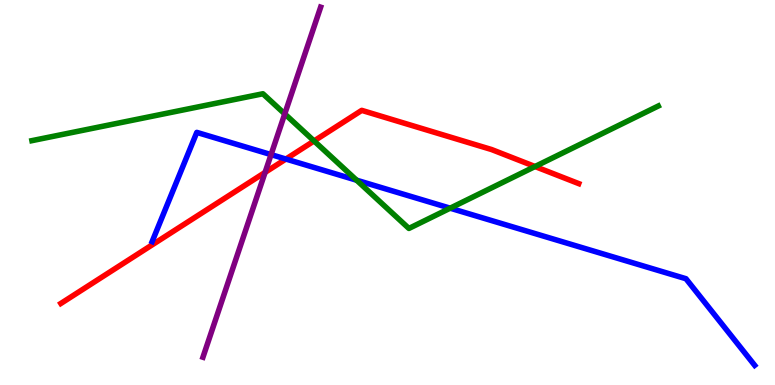[{'lines': ['blue', 'red'], 'intersections': [{'x': 3.69, 'y': 5.87}]}, {'lines': ['green', 'red'], 'intersections': [{'x': 4.05, 'y': 6.34}, {'x': 6.9, 'y': 5.67}]}, {'lines': ['purple', 'red'], 'intersections': [{'x': 3.42, 'y': 5.52}]}, {'lines': ['blue', 'green'], 'intersections': [{'x': 4.6, 'y': 5.32}, {'x': 5.81, 'y': 4.59}]}, {'lines': ['blue', 'purple'], 'intersections': [{'x': 3.5, 'y': 5.98}]}, {'lines': ['green', 'purple'], 'intersections': [{'x': 3.67, 'y': 7.04}]}]